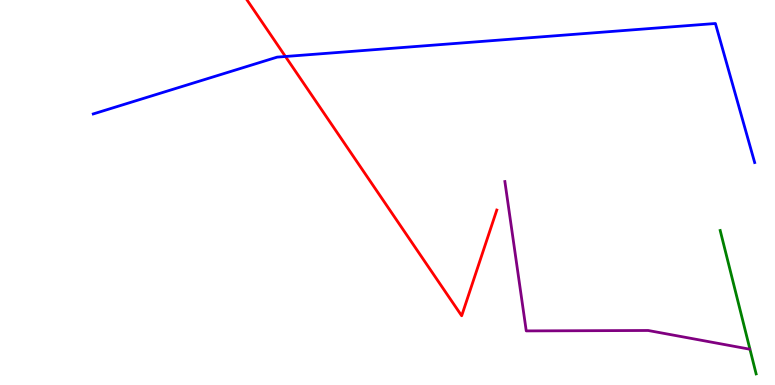[{'lines': ['blue', 'red'], 'intersections': [{'x': 3.68, 'y': 8.53}]}, {'lines': ['green', 'red'], 'intersections': []}, {'lines': ['purple', 'red'], 'intersections': []}, {'lines': ['blue', 'green'], 'intersections': []}, {'lines': ['blue', 'purple'], 'intersections': []}, {'lines': ['green', 'purple'], 'intersections': []}]